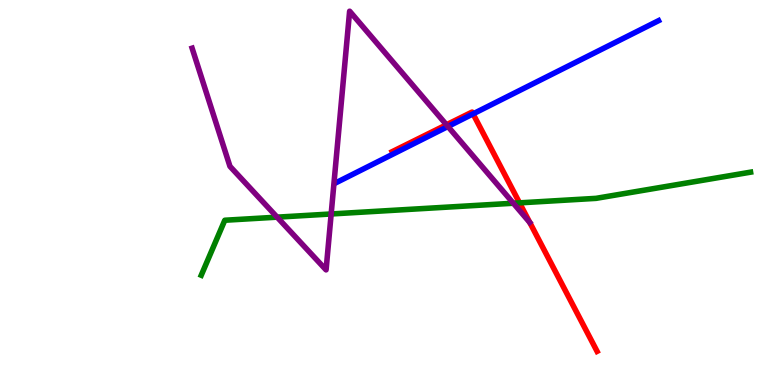[{'lines': ['blue', 'red'], 'intersections': [{'x': 6.1, 'y': 7.04}]}, {'lines': ['green', 'red'], 'intersections': [{'x': 6.7, 'y': 4.73}]}, {'lines': ['purple', 'red'], 'intersections': [{'x': 5.76, 'y': 6.76}]}, {'lines': ['blue', 'green'], 'intersections': []}, {'lines': ['blue', 'purple'], 'intersections': [{'x': 5.78, 'y': 6.71}]}, {'lines': ['green', 'purple'], 'intersections': [{'x': 3.58, 'y': 4.36}, {'x': 4.27, 'y': 4.44}, {'x': 6.62, 'y': 4.72}]}]